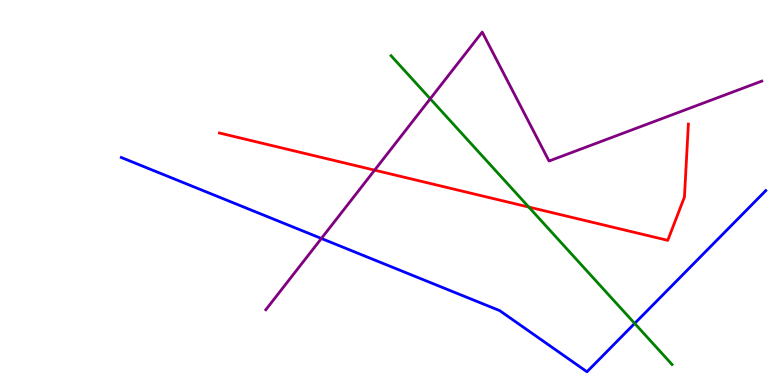[{'lines': ['blue', 'red'], 'intersections': []}, {'lines': ['green', 'red'], 'intersections': [{'x': 6.82, 'y': 4.62}]}, {'lines': ['purple', 'red'], 'intersections': [{'x': 4.83, 'y': 5.58}]}, {'lines': ['blue', 'green'], 'intersections': [{'x': 8.19, 'y': 1.6}]}, {'lines': ['blue', 'purple'], 'intersections': [{'x': 4.15, 'y': 3.81}]}, {'lines': ['green', 'purple'], 'intersections': [{'x': 5.55, 'y': 7.43}]}]